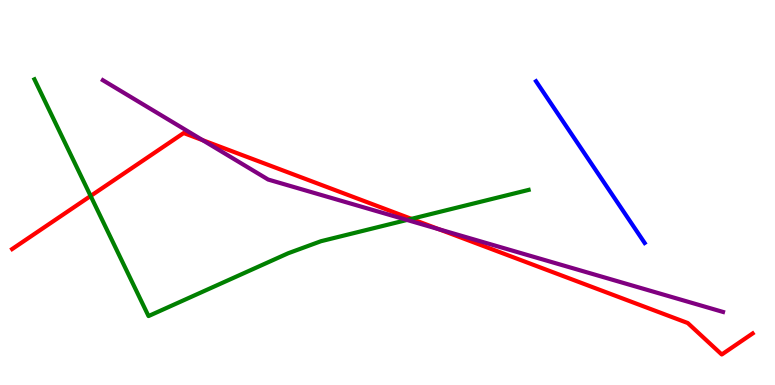[{'lines': ['blue', 'red'], 'intersections': []}, {'lines': ['green', 'red'], 'intersections': [{'x': 1.17, 'y': 4.91}, {'x': 5.31, 'y': 4.32}]}, {'lines': ['purple', 'red'], 'intersections': [{'x': 2.61, 'y': 6.36}, {'x': 5.67, 'y': 4.04}]}, {'lines': ['blue', 'green'], 'intersections': []}, {'lines': ['blue', 'purple'], 'intersections': []}, {'lines': ['green', 'purple'], 'intersections': [{'x': 5.25, 'y': 4.29}]}]